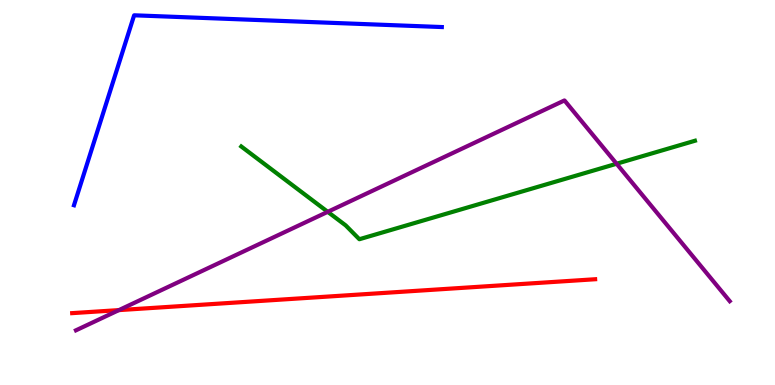[{'lines': ['blue', 'red'], 'intersections': []}, {'lines': ['green', 'red'], 'intersections': []}, {'lines': ['purple', 'red'], 'intersections': [{'x': 1.53, 'y': 1.95}]}, {'lines': ['blue', 'green'], 'intersections': []}, {'lines': ['blue', 'purple'], 'intersections': []}, {'lines': ['green', 'purple'], 'intersections': [{'x': 4.23, 'y': 4.5}, {'x': 7.96, 'y': 5.75}]}]